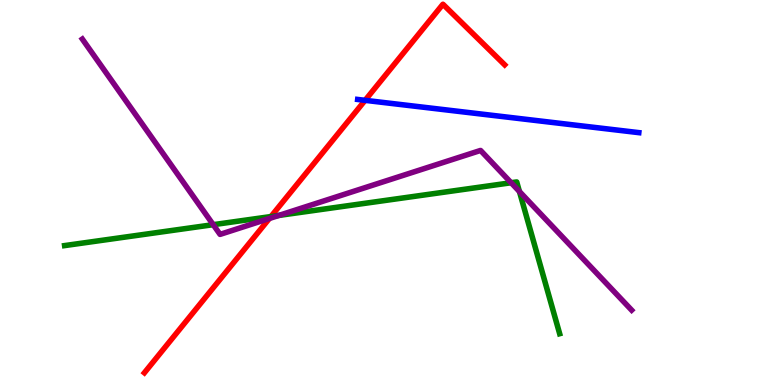[{'lines': ['blue', 'red'], 'intersections': [{'x': 4.71, 'y': 7.39}]}, {'lines': ['green', 'red'], 'intersections': [{'x': 3.5, 'y': 4.38}]}, {'lines': ['purple', 'red'], 'intersections': [{'x': 3.48, 'y': 4.33}]}, {'lines': ['blue', 'green'], 'intersections': []}, {'lines': ['blue', 'purple'], 'intersections': []}, {'lines': ['green', 'purple'], 'intersections': [{'x': 2.75, 'y': 4.16}, {'x': 3.6, 'y': 4.4}, {'x': 6.6, 'y': 5.25}, {'x': 6.7, 'y': 5.03}]}]